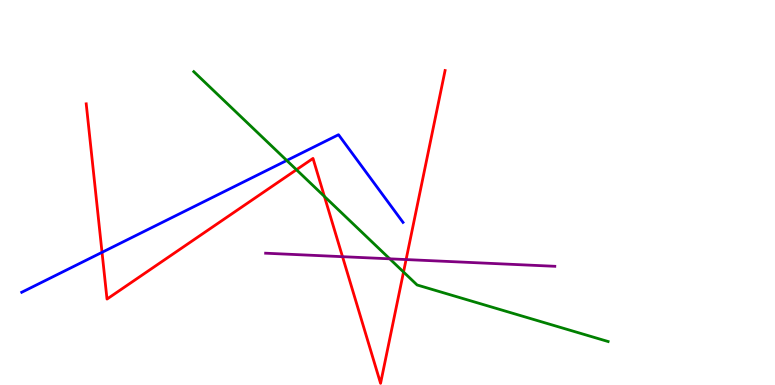[{'lines': ['blue', 'red'], 'intersections': [{'x': 1.32, 'y': 3.45}]}, {'lines': ['green', 'red'], 'intersections': [{'x': 3.83, 'y': 5.59}, {'x': 4.19, 'y': 4.9}, {'x': 5.21, 'y': 2.93}]}, {'lines': ['purple', 'red'], 'intersections': [{'x': 4.42, 'y': 3.33}, {'x': 5.24, 'y': 3.26}]}, {'lines': ['blue', 'green'], 'intersections': [{'x': 3.7, 'y': 5.83}]}, {'lines': ['blue', 'purple'], 'intersections': []}, {'lines': ['green', 'purple'], 'intersections': [{'x': 5.03, 'y': 3.28}]}]